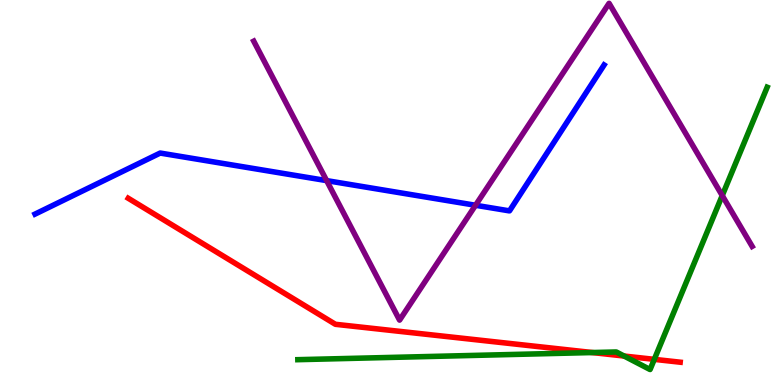[{'lines': ['blue', 'red'], 'intersections': []}, {'lines': ['green', 'red'], 'intersections': [{'x': 7.64, 'y': 0.843}, {'x': 8.05, 'y': 0.752}, {'x': 8.44, 'y': 0.666}]}, {'lines': ['purple', 'red'], 'intersections': []}, {'lines': ['blue', 'green'], 'intersections': []}, {'lines': ['blue', 'purple'], 'intersections': [{'x': 4.21, 'y': 5.31}, {'x': 6.14, 'y': 4.67}]}, {'lines': ['green', 'purple'], 'intersections': [{'x': 9.32, 'y': 4.92}]}]